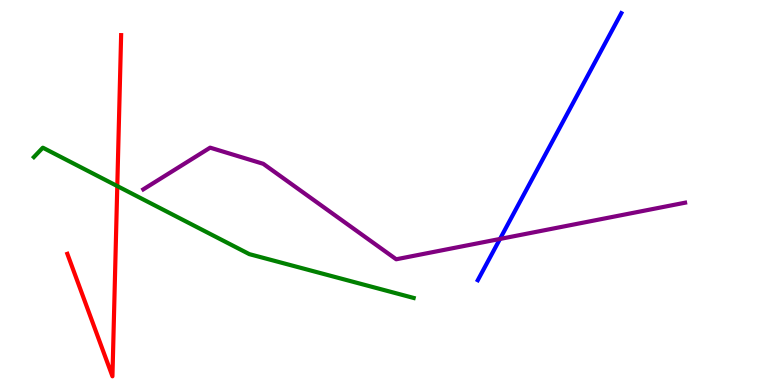[{'lines': ['blue', 'red'], 'intersections': []}, {'lines': ['green', 'red'], 'intersections': [{'x': 1.51, 'y': 5.17}]}, {'lines': ['purple', 'red'], 'intersections': []}, {'lines': ['blue', 'green'], 'intersections': []}, {'lines': ['blue', 'purple'], 'intersections': [{'x': 6.45, 'y': 3.79}]}, {'lines': ['green', 'purple'], 'intersections': []}]